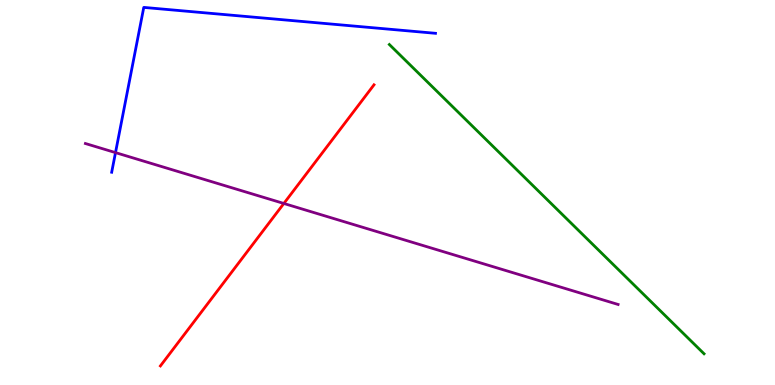[{'lines': ['blue', 'red'], 'intersections': []}, {'lines': ['green', 'red'], 'intersections': []}, {'lines': ['purple', 'red'], 'intersections': [{'x': 3.66, 'y': 4.71}]}, {'lines': ['blue', 'green'], 'intersections': []}, {'lines': ['blue', 'purple'], 'intersections': [{'x': 1.49, 'y': 6.04}]}, {'lines': ['green', 'purple'], 'intersections': []}]